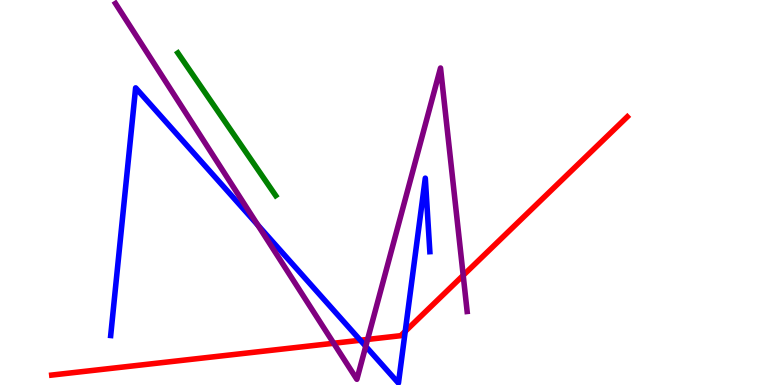[{'lines': ['blue', 'red'], 'intersections': [{'x': 4.65, 'y': 1.16}, {'x': 5.23, 'y': 1.39}]}, {'lines': ['green', 'red'], 'intersections': []}, {'lines': ['purple', 'red'], 'intersections': [{'x': 4.31, 'y': 1.08}, {'x': 4.74, 'y': 1.18}, {'x': 5.98, 'y': 2.85}]}, {'lines': ['blue', 'green'], 'intersections': []}, {'lines': ['blue', 'purple'], 'intersections': [{'x': 3.33, 'y': 4.15}, {'x': 4.72, 'y': 1.0}]}, {'lines': ['green', 'purple'], 'intersections': []}]